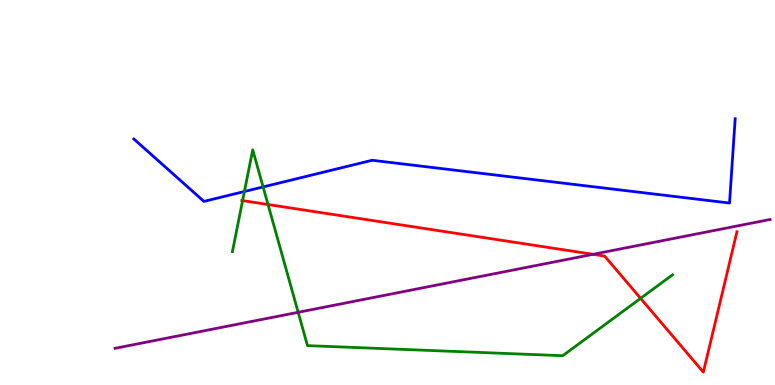[{'lines': ['blue', 'red'], 'intersections': []}, {'lines': ['green', 'red'], 'intersections': [{'x': 3.13, 'y': 4.79}, {'x': 3.46, 'y': 4.69}, {'x': 8.27, 'y': 2.25}]}, {'lines': ['purple', 'red'], 'intersections': [{'x': 7.65, 'y': 3.39}]}, {'lines': ['blue', 'green'], 'intersections': [{'x': 3.15, 'y': 5.03}, {'x': 3.39, 'y': 5.14}]}, {'lines': ['blue', 'purple'], 'intersections': []}, {'lines': ['green', 'purple'], 'intersections': [{'x': 3.85, 'y': 1.89}]}]